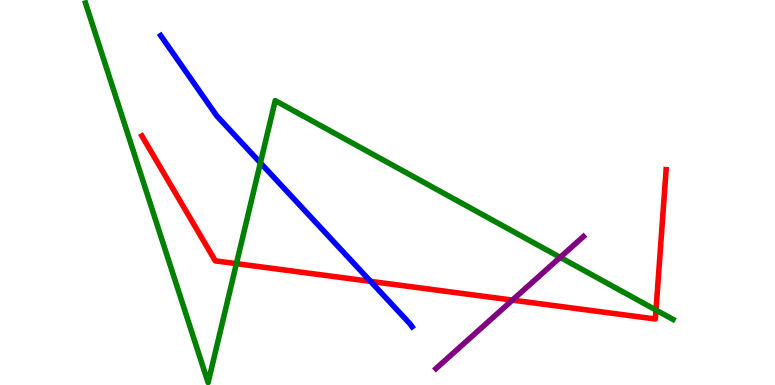[{'lines': ['blue', 'red'], 'intersections': [{'x': 4.78, 'y': 2.69}]}, {'lines': ['green', 'red'], 'intersections': [{'x': 3.05, 'y': 3.15}, {'x': 8.46, 'y': 1.95}]}, {'lines': ['purple', 'red'], 'intersections': [{'x': 6.61, 'y': 2.21}]}, {'lines': ['blue', 'green'], 'intersections': [{'x': 3.36, 'y': 5.77}]}, {'lines': ['blue', 'purple'], 'intersections': []}, {'lines': ['green', 'purple'], 'intersections': [{'x': 7.23, 'y': 3.32}]}]